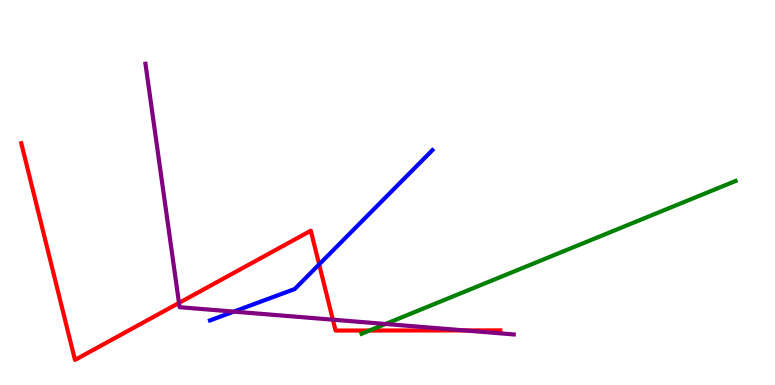[{'lines': ['blue', 'red'], 'intersections': [{'x': 4.12, 'y': 3.13}]}, {'lines': ['green', 'red'], 'intersections': [{'x': 4.77, 'y': 1.42}]}, {'lines': ['purple', 'red'], 'intersections': [{'x': 2.31, 'y': 2.13}, {'x': 4.3, 'y': 1.7}, {'x': 5.99, 'y': 1.42}]}, {'lines': ['blue', 'green'], 'intersections': []}, {'lines': ['blue', 'purple'], 'intersections': [{'x': 3.02, 'y': 1.91}]}, {'lines': ['green', 'purple'], 'intersections': [{'x': 4.97, 'y': 1.58}]}]